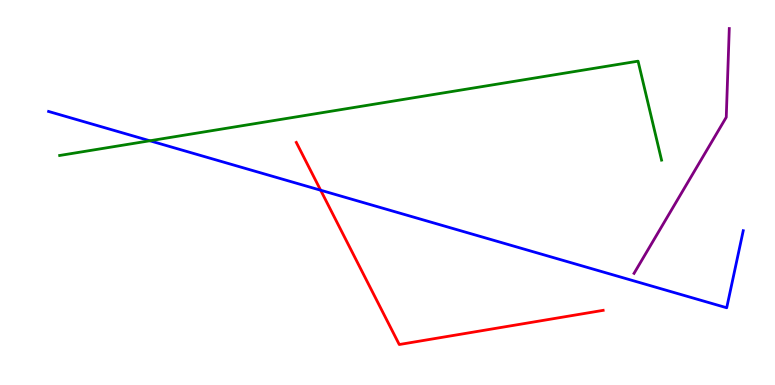[{'lines': ['blue', 'red'], 'intersections': [{'x': 4.14, 'y': 5.06}]}, {'lines': ['green', 'red'], 'intersections': []}, {'lines': ['purple', 'red'], 'intersections': []}, {'lines': ['blue', 'green'], 'intersections': [{'x': 1.93, 'y': 6.34}]}, {'lines': ['blue', 'purple'], 'intersections': []}, {'lines': ['green', 'purple'], 'intersections': []}]